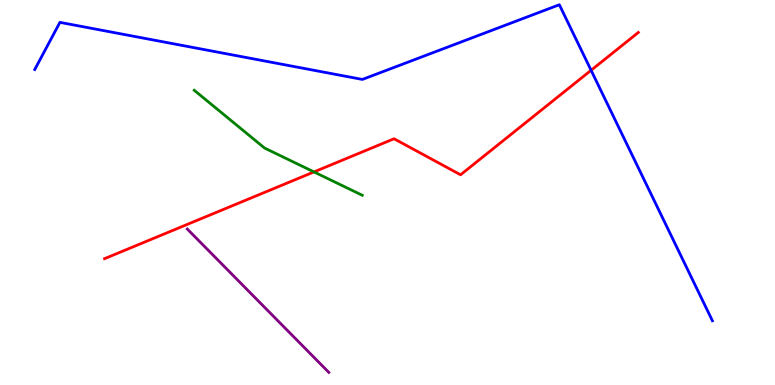[{'lines': ['blue', 'red'], 'intersections': [{'x': 7.63, 'y': 8.17}]}, {'lines': ['green', 'red'], 'intersections': [{'x': 4.05, 'y': 5.53}]}, {'lines': ['purple', 'red'], 'intersections': []}, {'lines': ['blue', 'green'], 'intersections': []}, {'lines': ['blue', 'purple'], 'intersections': []}, {'lines': ['green', 'purple'], 'intersections': []}]